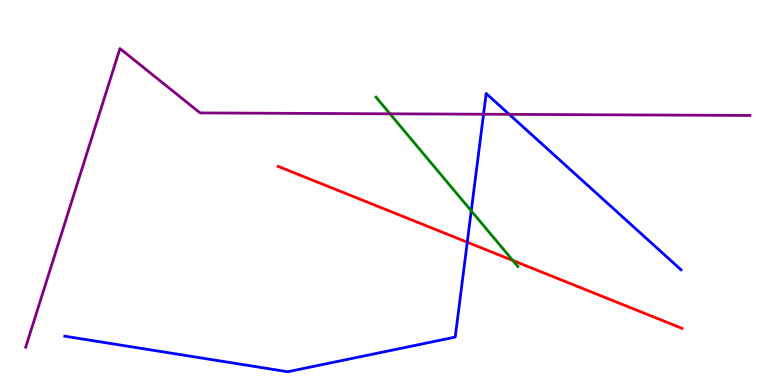[{'lines': ['blue', 'red'], 'intersections': [{'x': 6.03, 'y': 3.71}]}, {'lines': ['green', 'red'], 'intersections': [{'x': 6.62, 'y': 3.23}]}, {'lines': ['purple', 'red'], 'intersections': []}, {'lines': ['blue', 'green'], 'intersections': [{'x': 6.08, 'y': 4.52}]}, {'lines': ['blue', 'purple'], 'intersections': [{'x': 6.24, 'y': 7.03}, {'x': 6.57, 'y': 7.03}]}, {'lines': ['green', 'purple'], 'intersections': [{'x': 5.03, 'y': 7.04}]}]